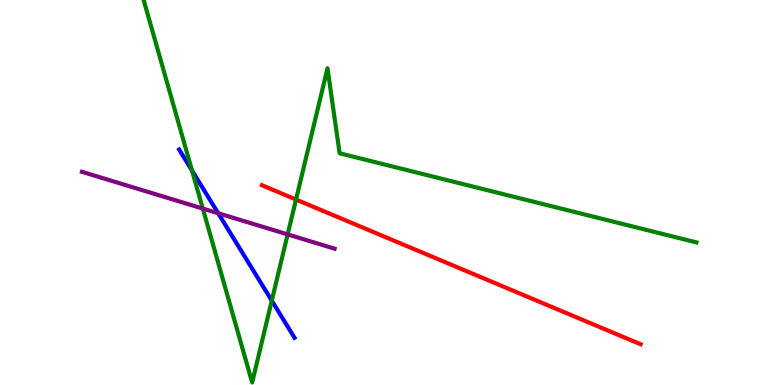[{'lines': ['blue', 'red'], 'intersections': []}, {'lines': ['green', 'red'], 'intersections': [{'x': 3.82, 'y': 4.82}]}, {'lines': ['purple', 'red'], 'intersections': []}, {'lines': ['blue', 'green'], 'intersections': [{'x': 2.48, 'y': 5.57}, {'x': 3.51, 'y': 2.19}]}, {'lines': ['blue', 'purple'], 'intersections': [{'x': 2.82, 'y': 4.46}]}, {'lines': ['green', 'purple'], 'intersections': [{'x': 2.62, 'y': 4.58}, {'x': 3.71, 'y': 3.91}]}]